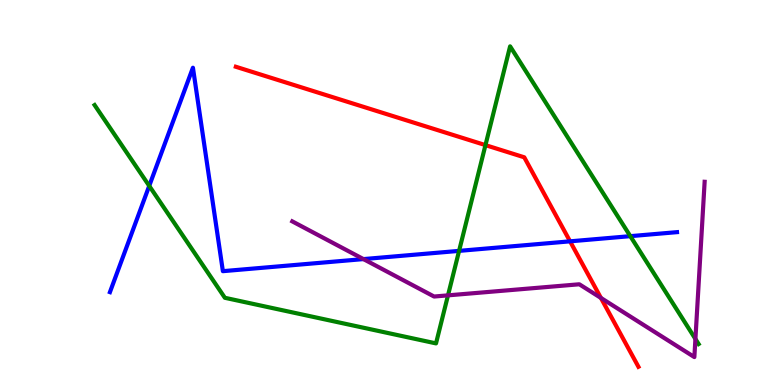[{'lines': ['blue', 'red'], 'intersections': [{'x': 7.36, 'y': 3.73}]}, {'lines': ['green', 'red'], 'intersections': [{'x': 6.26, 'y': 6.23}]}, {'lines': ['purple', 'red'], 'intersections': [{'x': 7.75, 'y': 2.26}]}, {'lines': ['blue', 'green'], 'intersections': [{'x': 1.93, 'y': 5.17}, {'x': 5.92, 'y': 3.48}, {'x': 8.13, 'y': 3.87}]}, {'lines': ['blue', 'purple'], 'intersections': [{'x': 4.69, 'y': 3.27}]}, {'lines': ['green', 'purple'], 'intersections': [{'x': 5.78, 'y': 2.33}, {'x': 8.97, 'y': 1.2}]}]